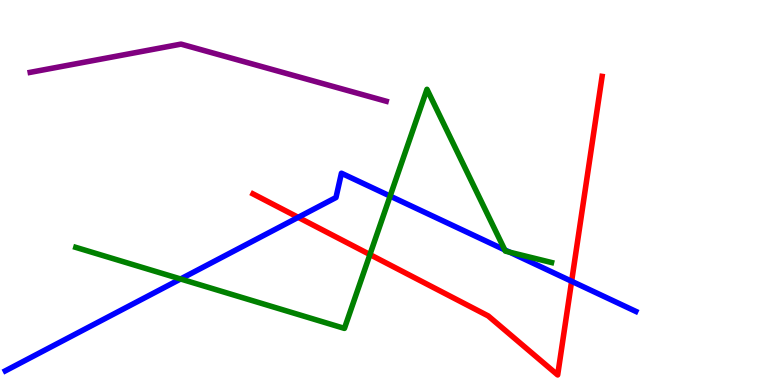[{'lines': ['blue', 'red'], 'intersections': [{'x': 3.85, 'y': 4.35}, {'x': 7.38, 'y': 2.69}]}, {'lines': ['green', 'red'], 'intersections': [{'x': 4.77, 'y': 3.39}]}, {'lines': ['purple', 'red'], 'intersections': []}, {'lines': ['blue', 'green'], 'intersections': [{'x': 2.33, 'y': 2.75}, {'x': 5.03, 'y': 4.91}, {'x': 6.51, 'y': 3.51}, {'x': 6.58, 'y': 3.45}]}, {'lines': ['blue', 'purple'], 'intersections': []}, {'lines': ['green', 'purple'], 'intersections': []}]